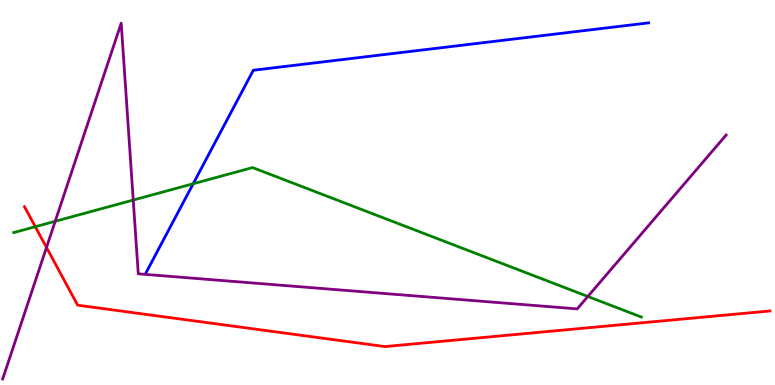[{'lines': ['blue', 'red'], 'intersections': []}, {'lines': ['green', 'red'], 'intersections': [{'x': 0.455, 'y': 4.11}]}, {'lines': ['purple', 'red'], 'intersections': [{'x': 0.6, 'y': 3.57}]}, {'lines': ['blue', 'green'], 'intersections': [{'x': 2.49, 'y': 5.23}]}, {'lines': ['blue', 'purple'], 'intersections': []}, {'lines': ['green', 'purple'], 'intersections': [{'x': 0.712, 'y': 4.25}, {'x': 1.72, 'y': 4.8}, {'x': 7.58, 'y': 2.3}]}]